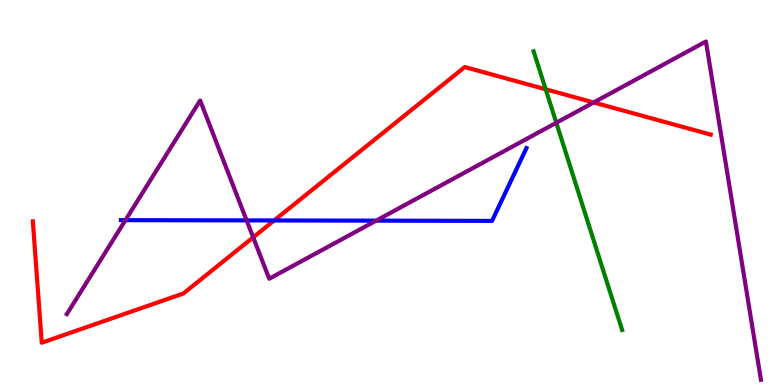[{'lines': ['blue', 'red'], 'intersections': [{'x': 3.54, 'y': 4.27}]}, {'lines': ['green', 'red'], 'intersections': [{'x': 7.04, 'y': 7.68}]}, {'lines': ['purple', 'red'], 'intersections': [{'x': 3.27, 'y': 3.84}, {'x': 7.66, 'y': 7.34}]}, {'lines': ['blue', 'green'], 'intersections': []}, {'lines': ['blue', 'purple'], 'intersections': [{'x': 1.62, 'y': 4.28}, {'x': 3.18, 'y': 4.28}, {'x': 4.85, 'y': 4.27}]}, {'lines': ['green', 'purple'], 'intersections': [{'x': 7.18, 'y': 6.81}]}]